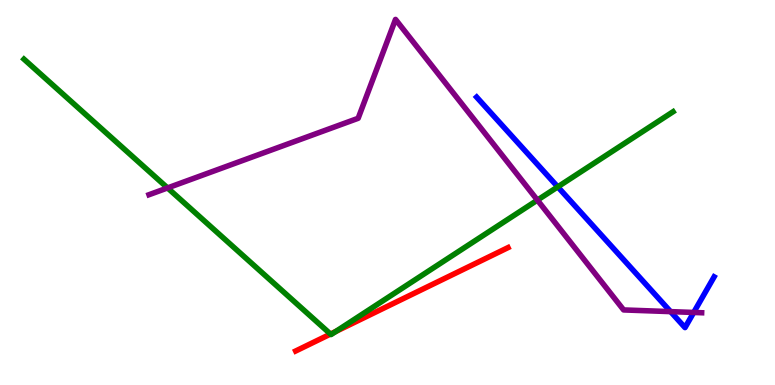[{'lines': ['blue', 'red'], 'intersections': []}, {'lines': ['green', 'red'], 'intersections': [{'x': 4.26, 'y': 1.32}, {'x': 4.33, 'y': 1.39}]}, {'lines': ['purple', 'red'], 'intersections': []}, {'lines': ['blue', 'green'], 'intersections': [{'x': 7.2, 'y': 5.15}]}, {'lines': ['blue', 'purple'], 'intersections': [{'x': 8.65, 'y': 1.91}, {'x': 8.95, 'y': 1.88}]}, {'lines': ['green', 'purple'], 'intersections': [{'x': 2.16, 'y': 5.12}, {'x': 6.93, 'y': 4.8}]}]